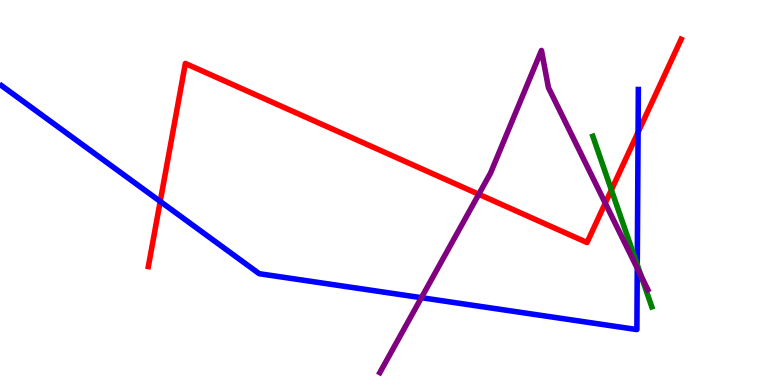[{'lines': ['blue', 'red'], 'intersections': [{'x': 2.07, 'y': 4.77}, {'x': 8.23, 'y': 6.56}]}, {'lines': ['green', 'red'], 'intersections': [{'x': 7.89, 'y': 5.07}]}, {'lines': ['purple', 'red'], 'intersections': [{'x': 6.18, 'y': 4.95}, {'x': 7.81, 'y': 4.72}]}, {'lines': ['blue', 'green'], 'intersections': [{'x': 8.22, 'y': 3.12}]}, {'lines': ['blue', 'purple'], 'intersections': [{'x': 5.44, 'y': 2.27}, {'x': 8.22, 'y': 3.03}]}, {'lines': ['green', 'purple'], 'intersections': [{'x': 8.27, 'y': 2.82}]}]